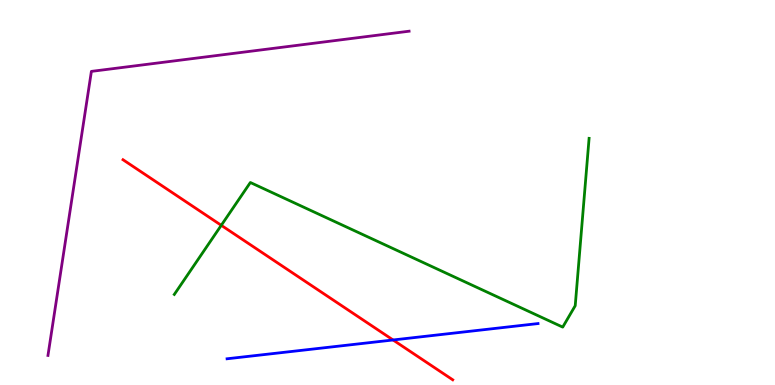[{'lines': ['blue', 'red'], 'intersections': [{'x': 5.07, 'y': 1.17}]}, {'lines': ['green', 'red'], 'intersections': [{'x': 2.86, 'y': 4.15}]}, {'lines': ['purple', 'red'], 'intersections': []}, {'lines': ['blue', 'green'], 'intersections': []}, {'lines': ['blue', 'purple'], 'intersections': []}, {'lines': ['green', 'purple'], 'intersections': []}]